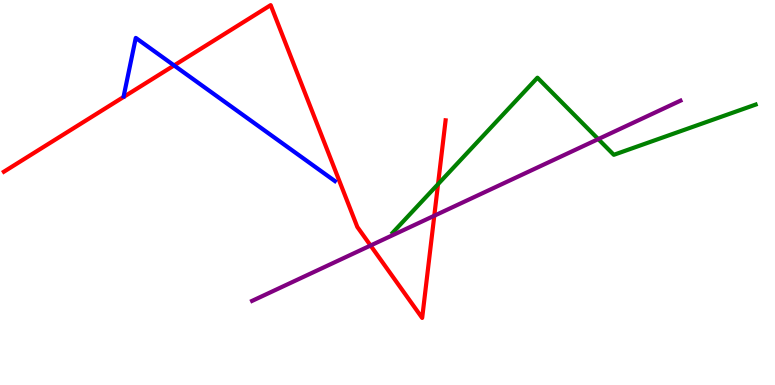[{'lines': ['blue', 'red'], 'intersections': [{'x': 2.25, 'y': 8.3}]}, {'lines': ['green', 'red'], 'intersections': [{'x': 5.65, 'y': 5.22}]}, {'lines': ['purple', 'red'], 'intersections': [{'x': 4.78, 'y': 3.62}, {'x': 5.6, 'y': 4.4}]}, {'lines': ['blue', 'green'], 'intersections': []}, {'lines': ['blue', 'purple'], 'intersections': []}, {'lines': ['green', 'purple'], 'intersections': [{'x': 7.72, 'y': 6.39}]}]